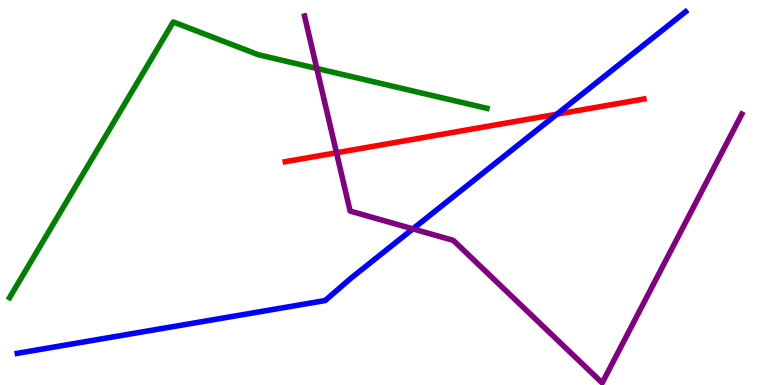[{'lines': ['blue', 'red'], 'intersections': [{'x': 7.19, 'y': 7.03}]}, {'lines': ['green', 'red'], 'intersections': []}, {'lines': ['purple', 'red'], 'intersections': [{'x': 4.34, 'y': 6.03}]}, {'lines': ['blue', 'green'], 'intersections': []}, {'lines': ['blue', 'purple'], 'intersections': [{'x': 5.33, 'y': 4.06}]}, {'lines': ['green', 'purple'], 'intersections': [{'x': 4.09, 'y': 8.22}]}]